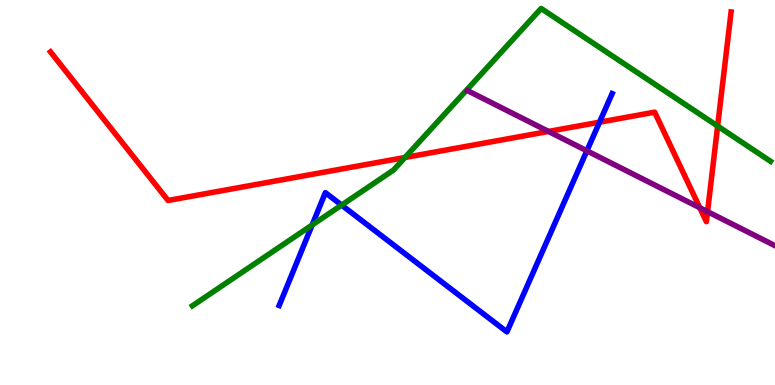[{'lines': ['blue', 'red'], 'intersections': [{'x': 7.74, 'y': 6.83}]}, {'lines': ['green', 'red'], 'intersections': [{'x': 5.23, 'y': 5.91}, {'x': 9.26, 'y': 6.73}]}, {'lines': ['purple', 'red'], 'intersections': [{'x': 7.08, 'y': 6.59}, {'x': 9.03, 'y': 4.6}, {'x': 9.13, 'y': 4.5}]}, {'lines': ['blue', 'green'], 'intersections': [{'x': 4.03, 'y': 4.16}, {'x': 4.41, 'y': 4.67}]}, {'lines': ['blue', 'purple'], 'intersections': [{'x': 7.57, 'y': 6.08}]}, {'lines': ['green', 'purple'], 'intersections': []}]